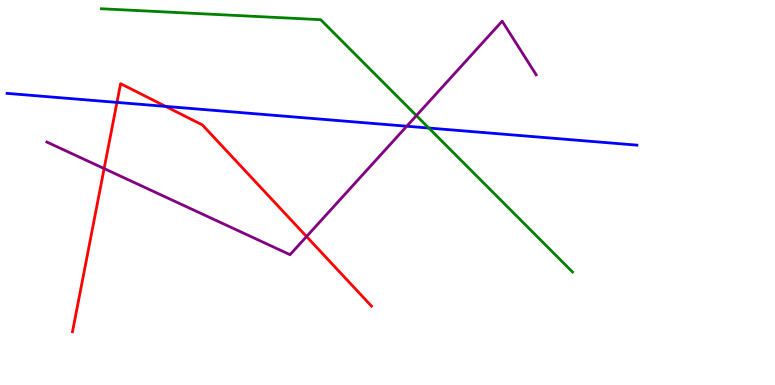[{'lines': ['blue', 'red'], 'intersections': [{'x': 1.51, 'y': 7.34}, {'x': 2.14, 'y': 7.24}]}, {'lines': ['green', 'red'], 'intersections': []}, {'lines': ['purple', 'red'], 'intersections': [{'x': 1.34, 'y': 5.62}, {'x': 3.96, 'y': 3.86}]}, {'lines': ['blue', 'green'], 'intersections': [{'x': 5.53, 'y': 6.67}]}, {'lines': ['blue', 'purple'], 'intersections': [{'x': 5.25, 'y': 6.72}]}, {'lines': ['green', 'purple'], 'intersections': [{'x': 5.37, 'y': 7.0}]}]